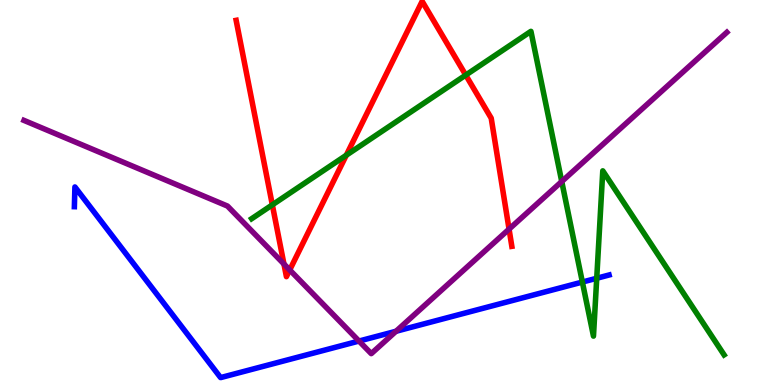[{'lines': ['blue', 'red'], 'intersections': []}, {'lines': ['green', 'red'], 'intersections': [{'x': 3.51, 'y': 4.68}, {'x': 4.47, 'y': 5.97}, {'x': 6.01, 'y': 8.05}]}, {'lines': ['purple', 'red'], 'intersections': [{'x': 3.66, 'y': 3.14}, {'x': 3.74, 'y': 2.99}, {'x': 6.57, 'y': 4.05}]}, {'lines': ['blue', 'green'], 'intersections': [{'x': 7.51, 'y': 2.67}, {'x': 7.7, 'y': 2.77}]}, {'lines': ['blue', 'purple'], 'intersections': [{'x': 4.63, 'y': 1.14}, {'x': 5.11, 'y': 1.4}]}, {'lines': ['green', 'purple'], 'intersections': [{'x': 7.25, 'y': 5.29}]}]